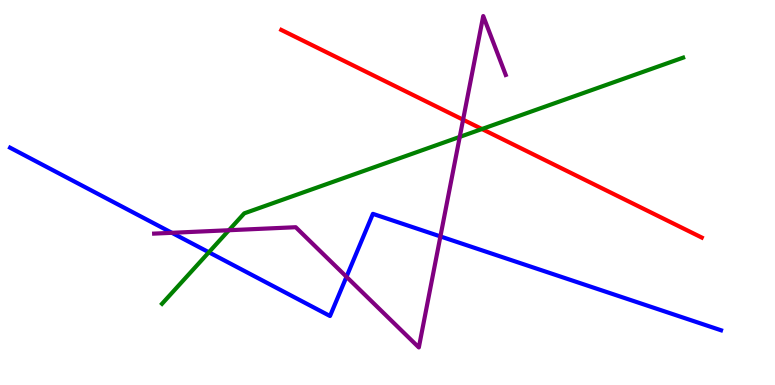[{'lines': ['blue', 'red'], 'intersections': []}, {'lines': ['green', 'red'], 'intersections': [{'x': 6.22, 'y': 6.65}]}, {'lines': ['purple', 'red'], 'intersections': [{'x': 5.98, 'y': 6.89}]}, {'lines': ['blue', 'green'], 'intersections': [{'x': 2.7, 'y': 3.45}]}, {'lines': ['blue', 'purple'], 'intersections': [{'x': 2.22, 'y': 3.95}, {'x': 4.47, 'y': 2.81}, {'x': 5.68, 'y': 3.86}]}, {'lines': ['green', 'purple'], 'intersections': [{'x': 2.95, 'y': 4.02}, {'x': 5.93, 'y': 6.44}]}]